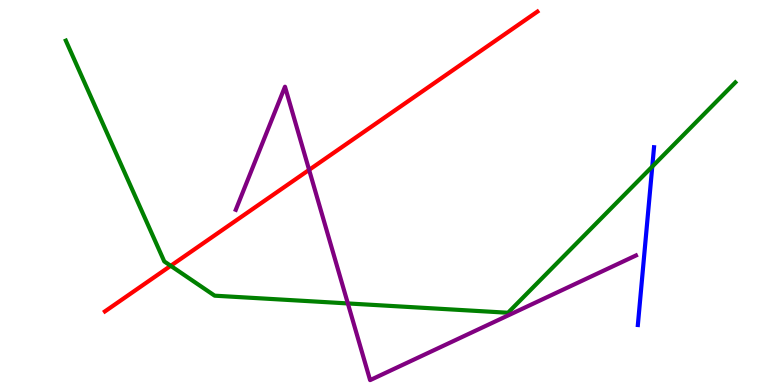[{'lines': ['blue', 'red'], 'intersections': []}, {'lines': ['green', 'red'], 'intersections': [{'x': 2.2, 'y': 3.1}]}, {'lines': ['purple', 'red'], 'intersections': [{'x': 3.99, 'y': 5.59}]}, {'lines': ['blue', 'green'], 'intersections': [{'x': 8.42, 'y': 5.67}]}, {'lines': ['blue', 'purple'], 'intersections': []}, {'lines': ['green', 'purple'], 'intersections': [{'x': 4.49, 'y': 2.12}]}]